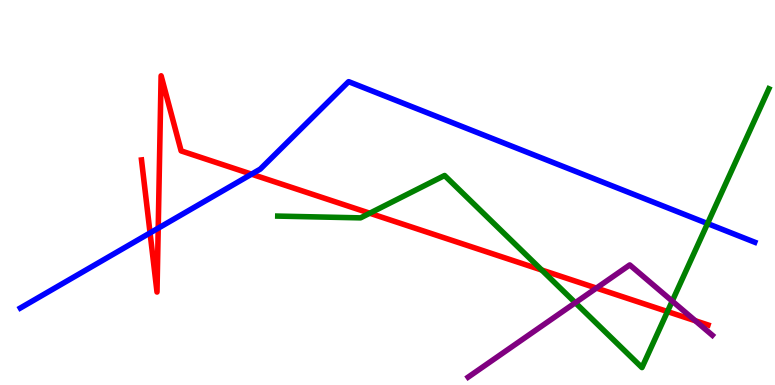[{'lines': ['blue', 'red'], 'intersections': [{'x': 1.94, 'y': 3.95}, {'x': 2.04, 'y': 4.07}, {'x': 3.25, 'y': 5.48}]}, {'lines': ['green', 'red'], 'intersections': [{'x': 4.77, 'y': 4.46}, {'x': 6.99, 'y': 2.99}, {'x': 8.61, 'y': 1.91}]}, {'lines': ['purple', 'red'], 'intersections': [{'x': 7.7, 'y': 2.52}, {'x': 8.97, 'y': 1.67}]}, {'lines': ['blue', 'green'], 'intersections': [{'x': 9.13, 'y': 4.19}]}, {'lines': ['blue', 'purple'], 'intersections': []}, {'lines': ['green', 'purple'], 'intersections': [{'x': 7.42, 'y': 2.14}, {'x': 8.67, 'y': 2.18}]}]